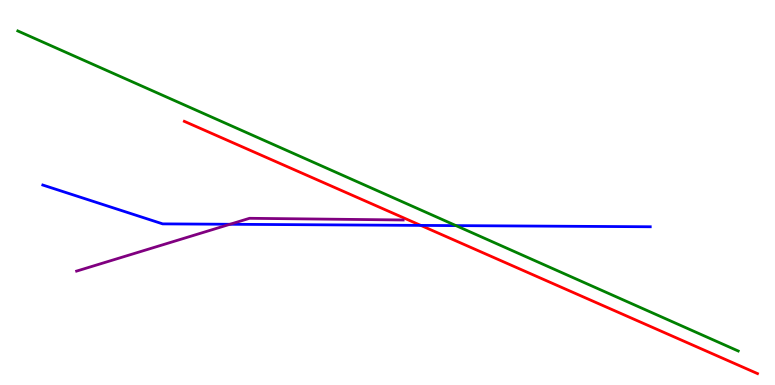[{'lines': ['blue', 'red'], 'intersections': [{'x': 5.43, 'y': 4.15}]}, {'lines': ['green', 'red'], 'intersections': []}, {'lines': ['purple', 'red'], 'intersections': []}, {'lines': ['blue', 'green'], 'intersections': [{'x': 5.88, 'y': 4.14}]}, {'lines': ['blue', 'purple'], 'intersections': [{'x': 2.97, 'y': 4.17}]}, {'lines': ['green', 'purple'], 'intersections': []}]